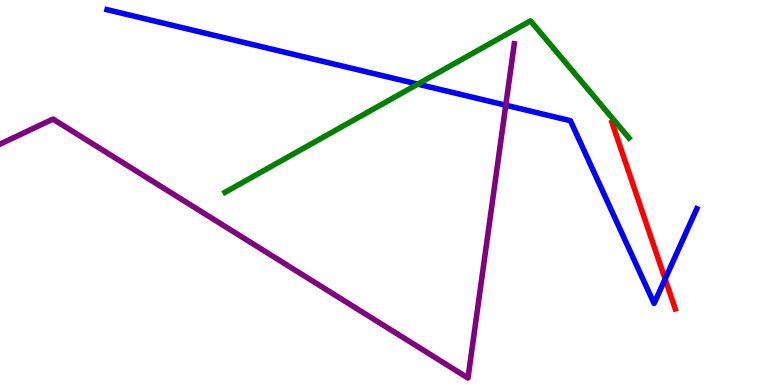[{'lines': ['blue', 'red'], 'intersections': [{'x': 8.58, 'y': 2.75}]}, {'lines': ['green', 'red'], 'intersections': []}, {'lines': ['purple', 'red'], 'intersections': []}, {'lines': ['blue', 'green'], 'intersections': [{'x': 5.39, 'y': 7.81}]}, {'lines': ['blue', 'purple'], 'intersections': [{'x': 6.53, 'y': 7.27}]}, {'lines': ['green', 'purple'], 'intersections': []}]